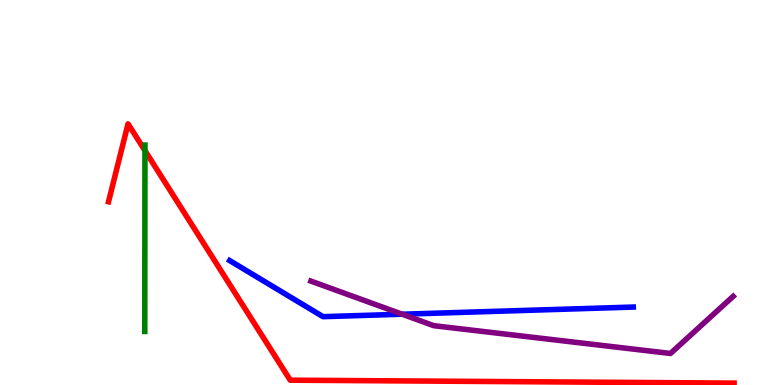[{'lines': ['blue', 'red'], 'intersections': []}, {'lines': ['green', 'red'], 'intersections': [{'x': 1.87, 'y': 6.09}]}, {'lines': ['purple', 'red'], 'intersections': []}, {'lines': ['blue', 'green'], 'intersections': []}, {'lines': ['blue', 'purple'], 'intersections': [{'x': 5.19, 'y': 1.84}]}, {'lines': ['green', 'purple'], 'intersections': []}]